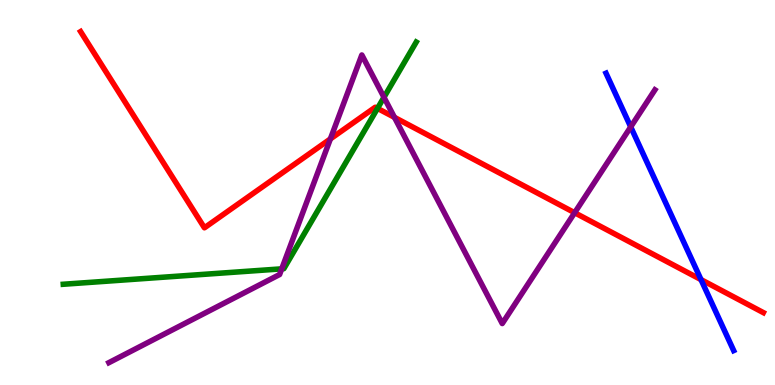[{'lines': ['blue', 'red'], 'intersections': [{'x': 9.05, 'y': 2.74}]}, {'lines': ['green', 'red'], 'intersections': [{'x': 4.87, 'y': 7.19}]}, {'lines': ['purple', 'red'], 'intersections': [{'x': 4.26, 'y': 6.39}, {'x': 5.09, 'y': 6.95}, {'x': 7.41, 'y': 4.47}]}, {'lines': ['blue', 'green'], 'intersections': []}, {'lines': ['blue', 'purple'], 'intersections': [{'x': 8.14, 'y': 6.7}]}, {'lines': ['green', 'purple'], 'intersections': [{'x': 3.64, 'y': 3.02}, {'x': 4.95, 'y': 7.47}]}]